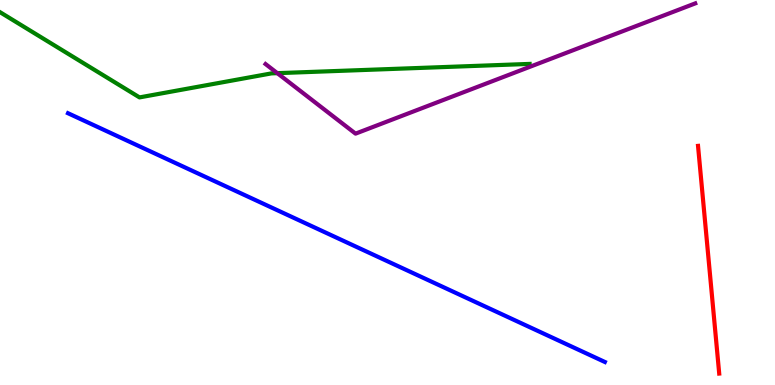[{'lines': ['blue', 'red'], 'intersections': []}, {'lines': ['green', 'red'], 'intersections': []}, {'lines': ['purple', 'red'], 'intersections': []}, {'lines': ['blue', 'green'], 'intersections': []}, {'lines': ['blue', 'purple'], 'intersections': []}, {'lines': ['green', 'purple'], 'intersections': [{'x': 3.58, 'y': 8.1}]}]